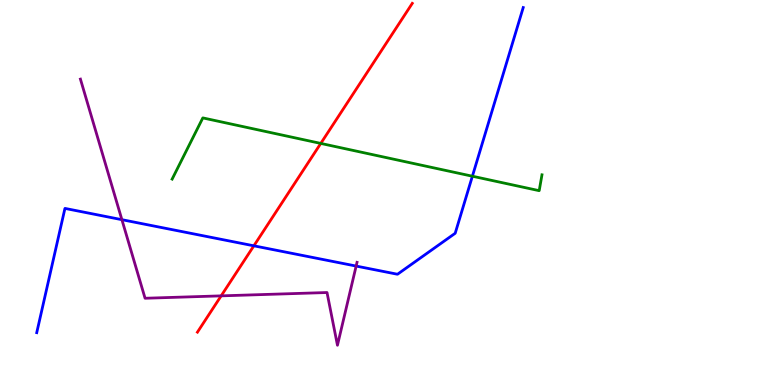[{'lines': ['blue', 'red'], 'intersections': [{'x': 3.28, 'y': 3.62}]}, {'lines': ['green', 'red'], 'intersections': [{'x': 4.14, 'y': 6.27}]}, {'lines': ['purple', 'red'], 'intersections': [{'x': 2.85, 'y': 2.32}]}, {'lines': ['blue', 'green'], 'intersections': [{'x': 6.1, 'y': 5.42}]}, {'lines': ['blue', 'purple'], 'intersections': [{'x': 1.57, 'y': 4.29}, {'x': 4.6, 'y': 3.09}]}, {'lines': ['green', 'purple'], 'intersections': []}]